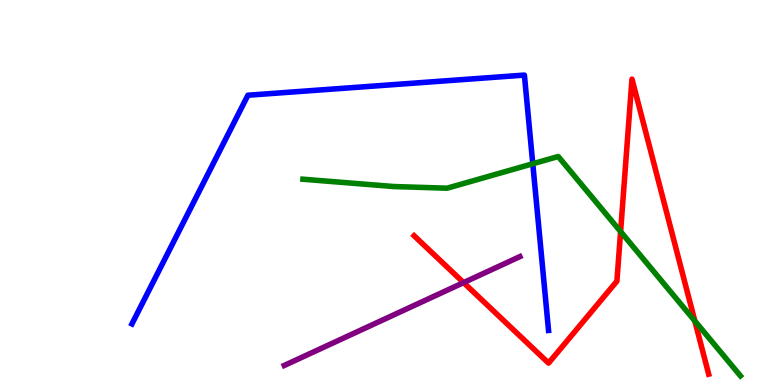[{'lines': ['blue', 'red'], 'intersections': []}, {'lines': ['green', 'red'], 'intersections': [{'x': 8.01, 'y': 3.98}, {'x': 8.97, 'y': 1.66}]}, {'lines': ['purple', 'red'], 'intersections': [{'x': 5.98, 'y': 2.66}]}, {'lines': ['blue', 'green'], 'intersections': [{'x': 6.87, 'y': 5.75}]}, {'lines': ['blue', 'purple'], 'intersections': []}, {'lines': ['green', 'purple'], 'intersections': []}]